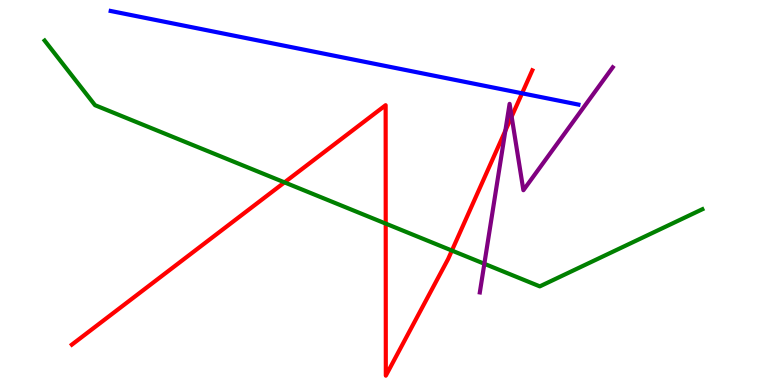[{'lines': ['blue', 'red'], 'intersections': [{'x': 6.74, 'y': 7.58}]}, {'lines': ['green', 'red'], 'intersections': [{'x': 3.67, 'y': 5.26}, {'x': 4.98, 'y': 4.19}, {'x': 5.83, 'y': 3.49}]}, {'lines': ['purple', 'red'], 'intersections': [{'x': 6.52, 'y': 6.6}, {'x': 6.6, 'y': 6.97}]}, {'lines': ['blue', 'green'], 'intersections': []}, {'lines': ['blue', 'purple'], 'intersections': []}, {'lines': ['green', 'purple'], 'intersections': [{'x': 6.25, 'y': 3.15}]}]